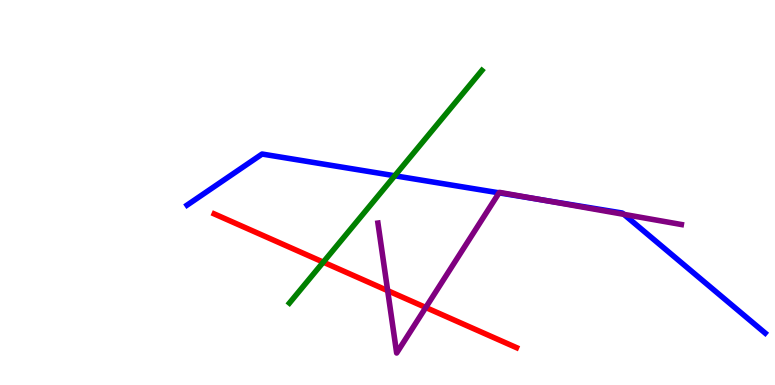[{'lines': ['blue', 'red'], 'intersections': []}, {'lines': ['green', 'red'], 'intersections': [{'x': 4.17, 'y': 3.19}]}, {'lines': ['purple', 'red'], 'intersections': [{'x': 5.0, 'y': 2.45}, {'x': 5.49, 'y': 2.01}]}, {'lines': ['blue', 'green'], 'intersections': [{'x': 5.09, 'y': 5.43}]}, {'lines': ['blue', 'purple'], 'intersections': [{'x': 6.44, 'y': 4.99}, {'x': 6.98, 'y': 4.81}, {'x': 8.05, 'y': 4.43}]}, {'lines': ['green', 'purple'], 'intersections': []}]